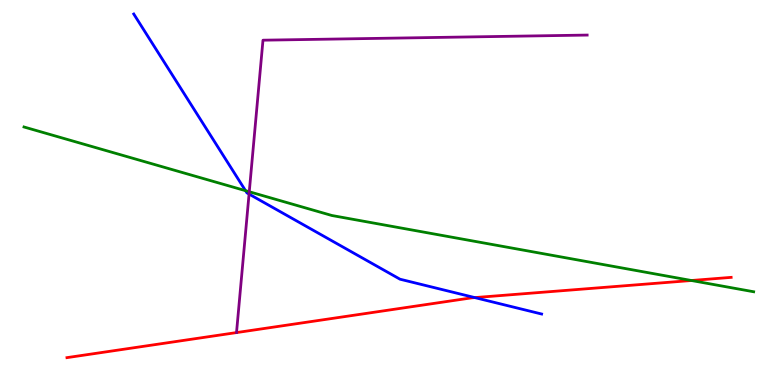[{'lines': ['blue', 'red'], 'intersections': [{'x': 6.13, 'y': 2.27}]}, {'lines': ['green', 'red'], 'intersections': [{'x': 8.92, 'y': 2.71}]}, {'lines': ['purple', 'red'], 'intersections': []}, {'lines': ['blue', 'green'], 'intersections': [{'x': 3.17, 'y': 5.05}]}, {'lines': ['blue', 'purple'], 'intersections': [{'x': 3.21, 'y': 4.96}]}, {'lines': ['green', 'purple'], 'intersections': [{'x': 3.22, 'y': 5.02}]}]